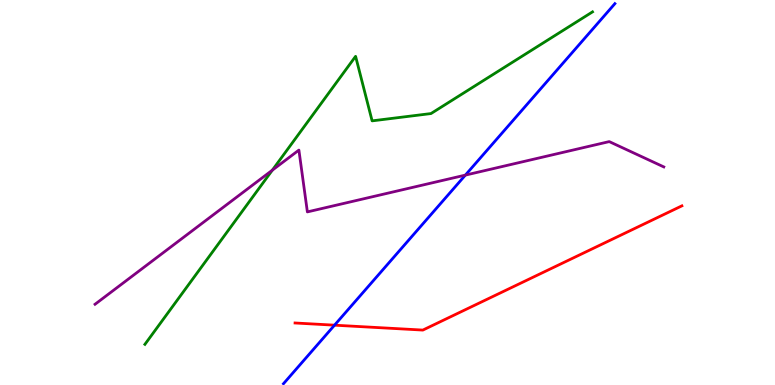[{'lines': ['blue', 'red'], 'intersections': [{'x': 4.32, 'y': 1.55}]}, {'lines': ['green', 'red'], 'intersections': []}, {'lines': ['purple', 'red'], 'intersections': []}, {'lines': ['blue', 'green'], 'intersections': []}, {'lines': ['blue', 'purple'], 'intersections': [{'x': 6.0, 'y': 5.45}]}, {'lines': ['green', 'purple'], 'intersections': [{'x': 3.51, 'y': 5.58}]}]